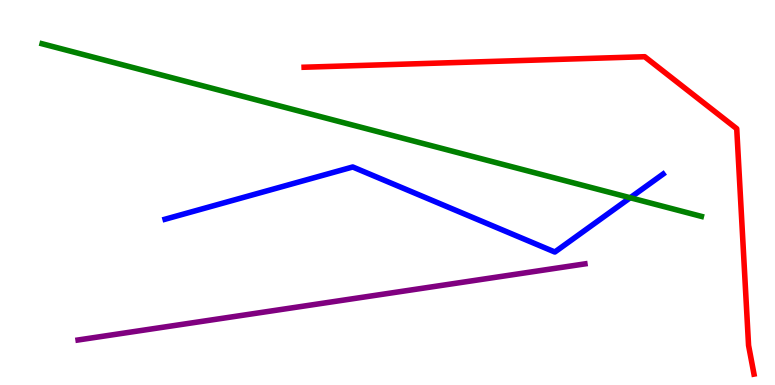[{'lines': ['blue', 'red'], 'intersections': []}, {'lines': ['green', 'red'], 'intersections': []}, {'lines': ['purple', 'red'], 'intersections': []}, {'lines': ['blue', 'green'], 'intersections': [{'x': 8.13, 'y': 4.86}]}, {'lines': ['blue', 'purple'], 'intersections': []}, {'lines': ['green', 'purple'], 'intersections': []}]